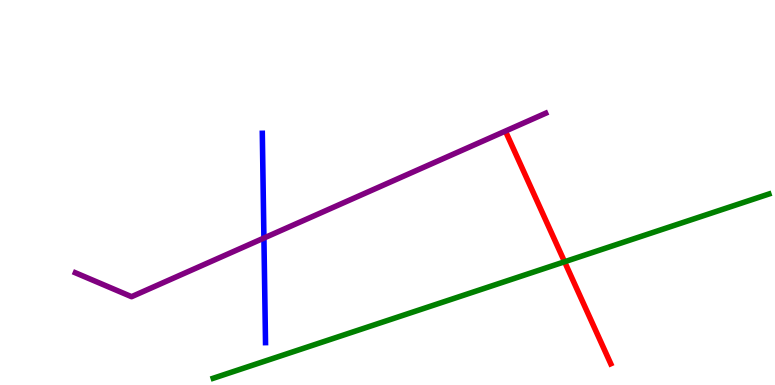[{'lines': ['blue', 'red'], 'intersections': []}, {'lines': ['green', 'red'], 'intersections': [{'x': 7.28, 'y': 3.2}]}, {'lines': ['purple', 'red'], 'intersections': []}, {'lines': ['blue', 'green'], 'intersections': []}, {'lines': ['blue', 'purple'], 'intersections': [{'x': 3.41, 'y': 3.82}]}, {'lines': ['green', 'purple'], 'intersections': []}]